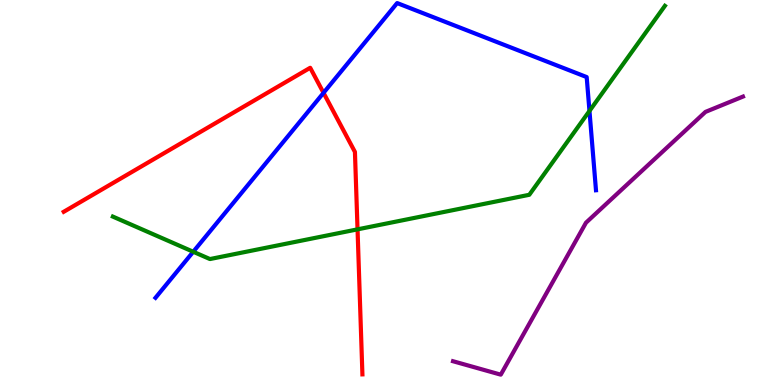[{'lines': ['blue', 'red'], 'intersections': [{'x': 4.17, 'y': 7.59}]}, {'lines': ['green', 'red'], 'intersections': [{'x': 4.61, 'y': 4.04}]}, {'lines': ['purple', 'red'], 'intersections': []}, {'lines': ['blue', 'green'], 'intersections': [{'x': 2.49, 'y': 3.46}, {'x': 7.61, 'y': 7.12}]}, {'lines': ['blue', 'purple'], 'intersections': []}, {'lines': ['green', 'purple'], 'intersections': []}]